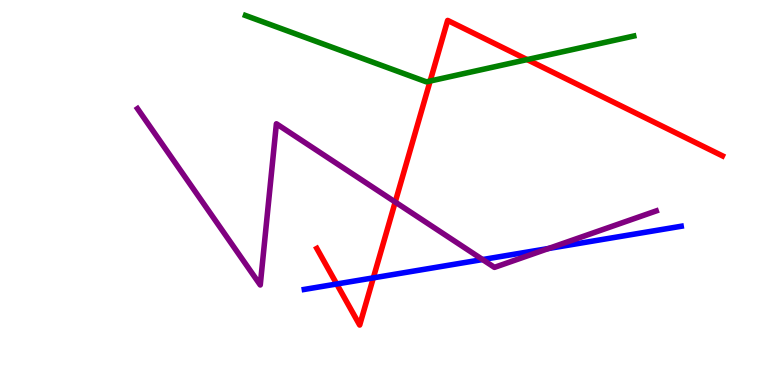[{'lines': ['blue', 'red'], 'intersections': [{'x': 4.34, 'y': 2.62}, {'x': 4.82, 'y': 2.78}]}, {'lines': ['green', 'red'], 'intersections': [{'x': 5.55, 'y': 7.9}, {'x': 6.8, 'y': 8.45}]}, {'lines': ['purple', 'red'], 'intersections': [{'x': 5.1, 'y': 4.75}]}, {'lines': ['blue', 'green'], 'intersections': []}, {'lines': ['blue', 'purple'], 'intersections': [{'x': 6.23, 'y': 3.26}, {'x': 7.08, 'y': 3.55}]}, {'lines': ['green', 'purple'], 'intersections': []}]